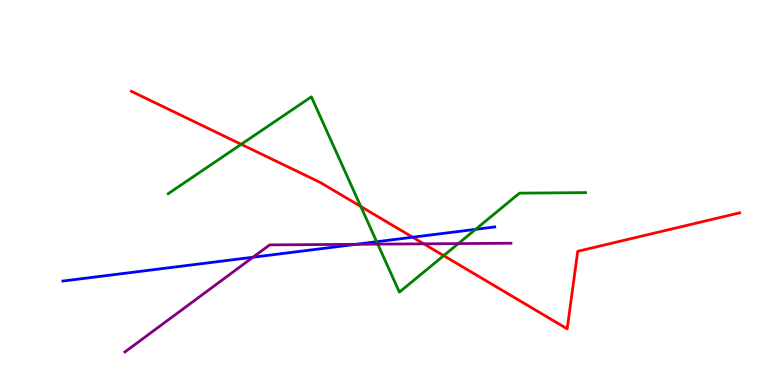[{'lines': ['blue', 'red'], 'intersections': [{'x': 5.32, 'y': 3.84}]}, {'lines': ['green', 'red'], 'intersections': [{'x': 3.11, 'y': 6.25}, {'x': 4.66, 'y': 4.64}, {'x': 5.73, 'y': 3.36}]}, {'lines': ['purple', 'red'], 'intersections': [{'x': 5.47, 'y': 3.67}]}, {'lines': ['blue', 'green'], 'intersections': [{'x': 4.86, 'y': 3.72}, {'x': 6.14, 'y': 4.04}]}, {'lines': ['blue', 'purple'], 'intersections': [{'x': 3.26, 'y': 3.32}, {'x': 4.6, 'y': 3.65}]}, {'lines': ['green', 'purple'], 'intersections': [{'x': 4.87, 'y': 3.66}, {'x': 5.91, 'y': 3.67}]}]